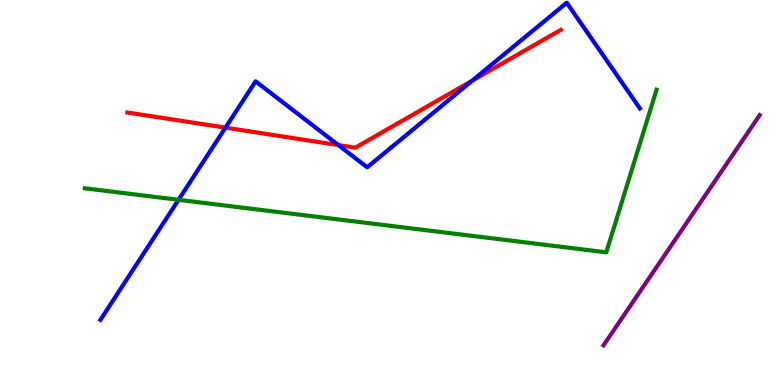[{'lines': ['blue', 'red'], 'intersections': [{'x': 2.91, 'y': 6.68}, {'x': 4.37, 'y': 6.23}, {'x': 6.09, 'y': 7.9}]}, {'lines': ['green', 'red'], 'intersections': []}, {'lines': ['purple', 'red'], 'intersections': []}, {'lines': ['blue', 'green'], 'intersections': [{'x': 2.3, 'y': 4.81}]}, {'lines': ['blue', 'purple'], 'intersections': []}, {'lines': ['green', 'purple'], 'intersections': []}]